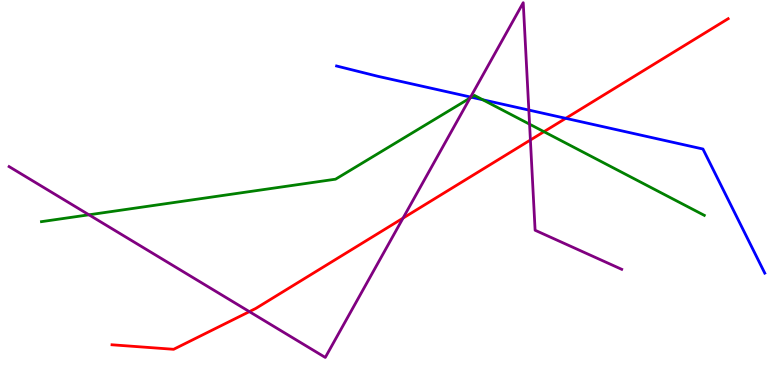[{'lines': ['blue', 'red'], 'intersections': [{'x': 7.3, 'y': 6.93}]}, {'lines': ['green', 'red'], 'intersections': [{'x': 7.02, 'y': 6.58}]}, {'lines': ['purple', 'red'], 'intersections': [{'x': 3.22, 'y': 1.91}, {'x': 5.2, 'y': 4.33}, {'x': 6.84, 'y': 6.36}]}, {'lines': ['blue', 'green'], 'intersections': [{'x': 6.08, 'y': 7.47}, {'x': 6.23, 'y': 7.41}]}, {'lines': ['blue', 'purple'], 'intersections': [{'x': 6.07, 'y': 7.48}, {'x': 6.82, 'y': 7.14}]}, {'lines': ['green', 'purple'], 'intersections': [{'x': 1.15, 'y': 4.42}, {'x': 6.06, 'y': 7.45}, {'x': 6.83, 'y': 6.77}]}]